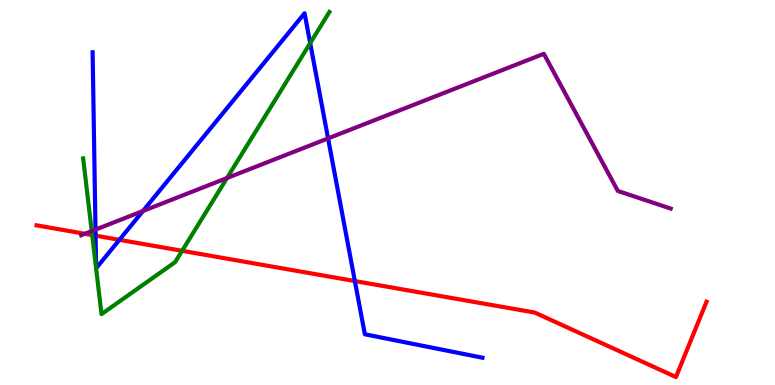[{'lines': ['blue', 'red'], 'intersections': [{'x': 1.23, 'y': 3.88}, {'x': 1.54, 'y': 3.77}, {'x': 4.58, 'y': 2.7}]}, {'lines': ['green', 'red'], 'intersections': [{'x': 1.19, 'y': 3.89}, {'x': 2.35, 'y': 3.49}]}, {'lines': ['purple', 'red'], 'intersections': [{'x': 1.09, 'y': 3.93}]}, {'lines': ['blue', 'green'], 'intersections': [{'x': 4.0, 'y': 8.88}]}, {'lines': ['blue', 'purple'], 'intersections': [{'x': 1.23, 'y': 4.04}, {'x': 1.84, 'y': 4.52}, {'x': 4.23, 'y': 6.41}]}, {'lines': ['green', 'purple'], 'intersections': [{'x': 1.18, 'y': 4.0}, {'x': 2.93, 'y': 5.38}]}]